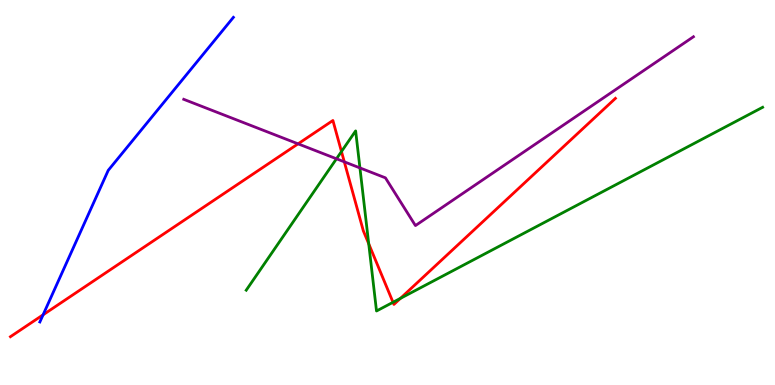[{'lines': ['blue', 'red'], 'intersections': [{'x': 0.556, 'y': 1.82}]}, {'lines': ['green', 'red'], 'intersections': [{'x': 4.41, 'y': 6.06}, {'x': 4.76, 'y': 3.67}, {'x': 5.07, 'y': 2.15}, {'x': 5.17, 'y': 2.25}]}, {'lines': ['purple', 'red'], 'intersections': [{'x': 3.85, 'y': 6.26}, {'x': 4.44, 'y': 5.8}]}, {'lines': ['blue', 'green'], 'intersections': []}, {'lines': ['blue', 'purple'], 'intersections': []}, {'lines': ['green', 'purple'], 'intersections': [{'x': 4.34, 'y': 5.88}, {'x': 4.64, 'y': 5.64}]}]